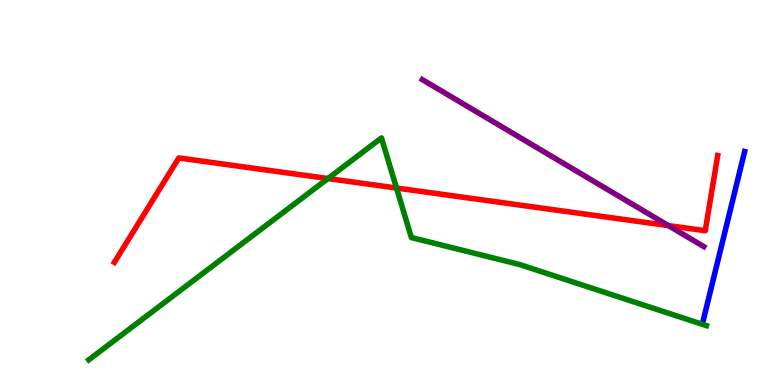[{'lines': ['blue', 'red'], 'intersections': []}, {'lines': ['green', 'red'], 'intersections': [{'x': 4.23, 'y': 5.36}, {'x': 5.12, 'y': 5.12}]}, {'lines': ['purple', 'red'], 'intersections': [{'x': 8.63, 'y': 4.14}]}, {'lines': ['blue', 'green'], 'intersections': []}, {'lines': ['blue', 'purple'], 'intersections': []}, {'lines': ['green', 'purple'], 'intersections': []}]